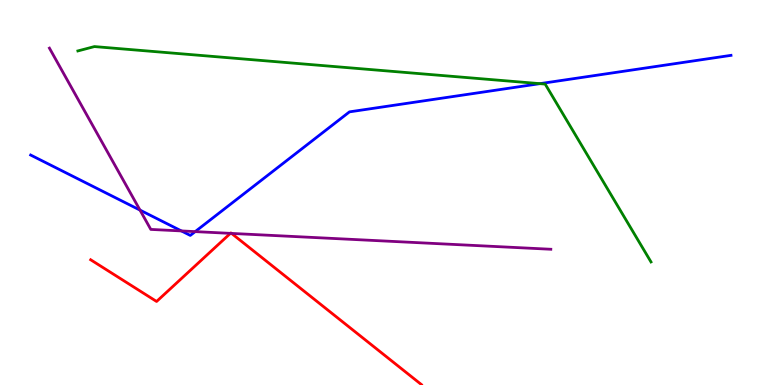[{'lines': ['blue', 'red'], 'intersections': []}, {'lines': ['green', 'red'], 'intersections': []}, {'lines': ['purple', 'red'], 'intersections': [{'x': 2.97, 'y': 3.94}, {'x': 2.99, 'y': 3.94}]}, {'lines': ['blue', 'green'], 'intersections': [{'x': 6.97, 'y': 7.83}]}, {'lines': ['blue', 'purple'], 'intersections': [{'x': 1.81, 'y': 4.54}, {'x': 2.34, 'y': 4.0}, {'x': 2.52, 'y': 3.98}]}, {'lines': ['green', 'purple'], 'intersections': []}]